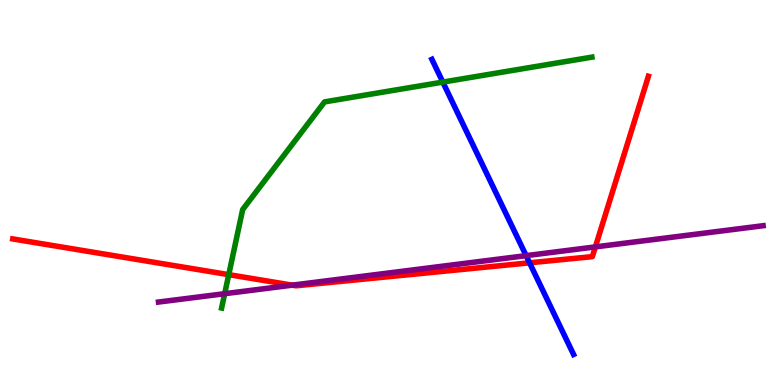[{'lines': ['blue', 'red'], 'intersections': [{'x': 6.83, 'y': 3.17}]}, {'lines': ['green', 'red'], 'intersections': [{'x': 2.95, 'y': 2.87}]}, {'lines': ['purple', 'red'], 'intersections': [{'x': 3.77, 'y': 2.59}, {'x': 7.68, 'y': 3.59}]}, {'lines': ['blue', 'green'], 'intersections': [{'x': 5.71, 'y': 7.87}]}, {'lines': ['blue', 'purple'], 'intersections': [{'x': 6.79, 'y': 3.36}]}, {'lines': ['green', 'purple'], 'intersections': [{'x': 2.9, 'y': 2.37}]}]